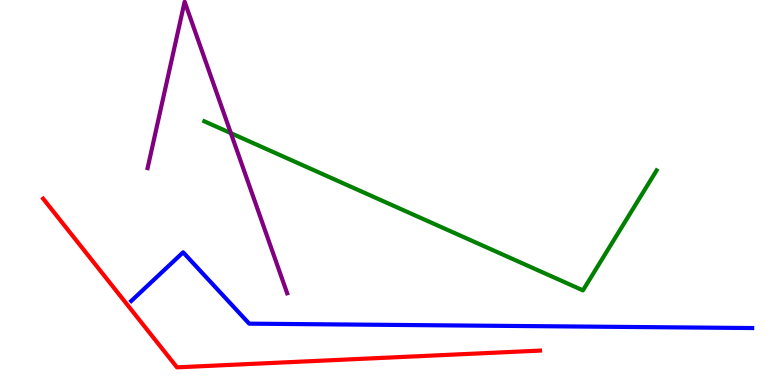[{'lines': ['blue', 'red'], 'intersections': []}, {'lines': ['green', 'red'], 'intersections': []}, {'lines': ['purple', 'red'], 'intersections': []}, {'lines': ['blue', 'green'], 'intersections': []}, {'lines': ['blue', 'purple'], 'intersections': []}, {'lines': ['green', 'purple'], 'intersections': [{'x': 2.98, 'y': 6.54}]}]